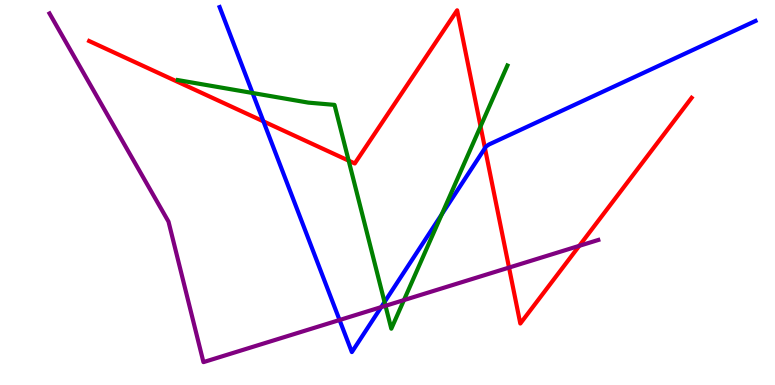[{'lines': ['blue', 'red'], 'intersections': [{'x': 3.4, 'y': 6.85}, {'x': 6.26, 'y': 6.15}]}, {'lines': ['green', 'red'], 'intersections': [{'x': 4.5, 'y': 5.83}, {'x': 6.2, 'y': 6.72}]}, {'lines': ['purple', 'red'], 'intersections': [{'x': 6.57, 'y': 3.05}, {'x': 7.47, 'y': 3.61}]}, {'lines': ['blue', 'green'], 'intersections': [{'x': 3.26, 'y': 7.58}, {'x': 4.96, 'y': 2.16}, {'x': 5.7, 'y': 4.43}]}, {'lines': ['blue', 'purple'], 'intersections': [{'x': 4.38, 'y': 1.69}, {'x': 4.92, 'y': 2.02}]}, {'lines': ['green', 'purple'], 'intersections': [{'x': 4.97, 'y': 2.06}, {'x': 5.21, 'y': 2.21}]}]